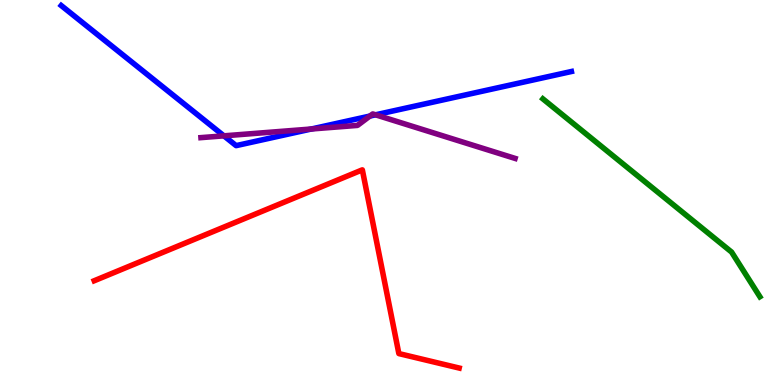[{'lines': ['blue', 'red'], 'intersections': []}, {'lines': ['green', 'red'], 'intersections': []}, {'lines': ['purple', 'red'], 'intersections': []}, {'lines': ['blue', 'green'], 'intersections': []}, {'lines': ['blue', 'purple'], 'intersections': [{'x': 2.89, 'y': 6.47}, {'x': 4.02, 'y': 6.65}, {'x': 4.77, 'y': 6.99}, {'x': 4.85, 'y': 7.02}]}, {'lines': ['green', 'purple'], 'intersections': []}]